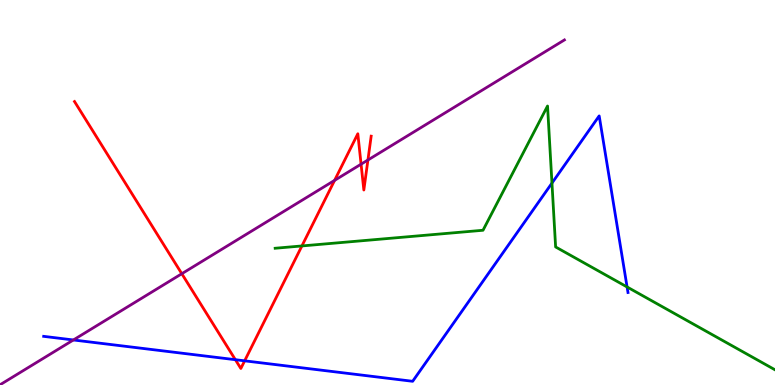[{'lines': ['blue', 'red'], 'intersections': [{'x': 3.04, 'y': 0.657}, {'x': 3.16, 'y': 0.628}]}, {'lines': ['green', 'red'], 'intersections': [{'x': 3.9, 'y': 3.61}]}, {'lines': ['purple', 'red'], 'intersections': [{'x': 2.35, 'y': 2.89}, {'x': 4.32, 'y': 5.32}, {'x': 4.66, 'y': 5.74}, {'x': 4.75, 'y': 5.84}]}, {'lines': ['blue', 'green'], 'intersections': [{'x': 7.12, 'y': 5.24}, {'x': 8.09, 'y': 2.55}]}, {'lines': ['blue', 'purple'], 'intersections': [{'x': 0.947, 'y': 1.17}]}, {'lines': ['green', 'purple'], 'intersections': []}]